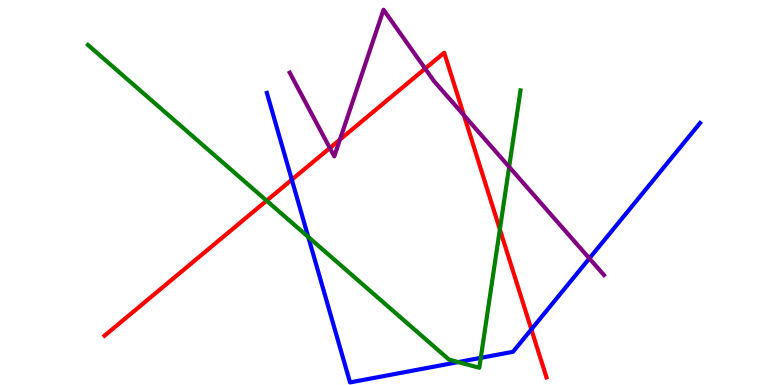[{'lines': ['blue', 'red'], 'intersections': [{'x': 3.77, 'y': 5.33}, {'x': 6.86, 'y': 1.45}]}, {'lines': ['green', 'red'], 'intersections': [{'x': 3.44, 'y': 4.79}, {'x': 6.45, 'y': 4.04}]}, {'lines': ['purple', 'red'], 'intersections': [{'x': 4.26, 'y': 6.16}, {'x': 4.39, 'y': 6.37}, {'x': 5.49, 'y': 8.22}, {'x': 5.99, 'y': 7.01}]}, {'lines': ['blue', 'green'], 'intersections': [{'x': 3.98, 'y': 3.85}, {'x': 5.91, 'y': 0.595}, {'x': 6.2, 'y': 0.705}]}, {'lines': ['blue', 'purple'], 'intersections': [{'x': 7.6, 'y': 3.29}]}, {'lines': ['green', 'purple'], 'intersections': [{'x': 6.57, 'y': 5.67}]}]